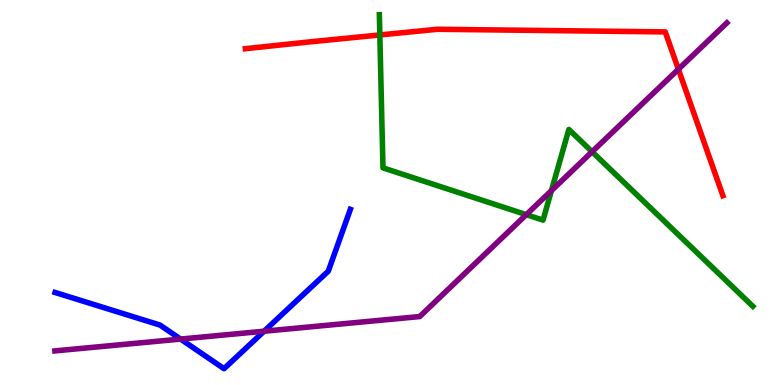[{'lines': ['blue', 'red'], 'intersections': []}, {'lines': ['green', 'red'], 'intersections': [{'x': 4.9, 'y': 9.09}]}, {'lines': ['purple', 'red'], 'intersections': [{'x': 8.75, 'y': 8.2}]}, {'lines': ['blue', 'green'], 'intersections': []}, {'lines': ['blue', 'purple'], 'intersections': [{'x': 2.33, 'y': 1.19}, {'x': 3.41, 'y': 1.4}]}, {'lines': ['green', 'purple'], 'intersections': [{'x': 6.79, 'y': 4.42}, {'x': 7.12, 'y': 5.05}, {'x': 7.64, 'y': 6.06}]}]